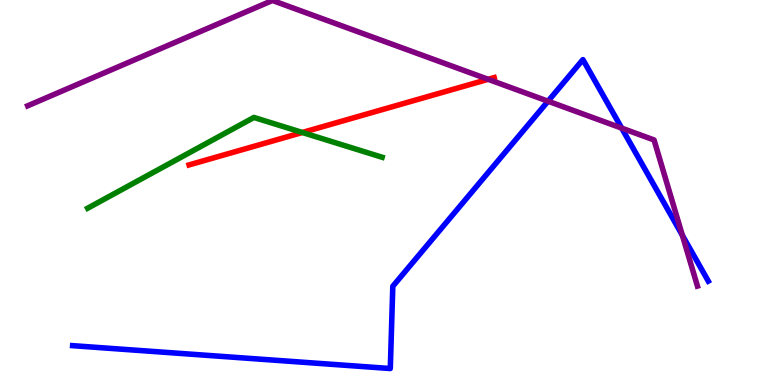[{'lines': ['blue', 'red'], 'intersections': []}, {'lines': ['green', 'red'], 'intersections': [{'x': 3.9, 'y': 6.56}]}, {'lines': ['purple', 'red'], 'intersections': [{'x': 6.3, 'y': 7.94}]}, {'lines': ['blue', 'green'], 'intersections': []}, {'lines': ['blue', 'purple'], 'intersections': [{'x': 7.07, 'y': 7.37}, {'x': 8.02, 'y': 6.67}, {'x': 8.8, 'y': 3.89}]}, {'lines': ['green', 'purple'], 'intersections': []}]